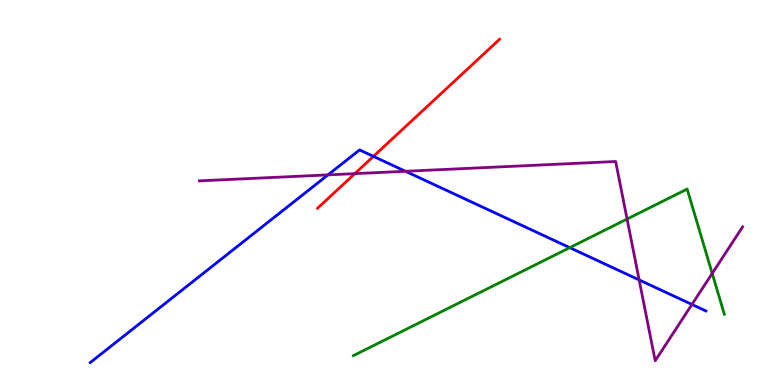[{'lines': ['blue', 'red'], 'intersections': [{'x': 4.82, 'y': 5.94}]}, {'lines': ['green', 'red'], 'intersections': []}, {'lines': ['purple', 'red'], 'intersections': [{'x': 4.58, 'y': 5.49}]}, {'lines': ['blue', 'green'], 'intersections': [{'x': 7.35, 'y': 3.57}]}, {'lines': ['blue', 'purple'], 'intersections': [{'x': 4.23, 'y': 5.46}, {'x': 5.23, 'y': 5.55}, {'x': 8.25, 'y': 2.73}, {'x': 8.93, 'y': 2.09}]}, {'lines': ['green', 'purple'], 'intersections': [{'x': 8.09, 'y': 4.31}, {'x': 9.19, 'y': 2.9}]}]